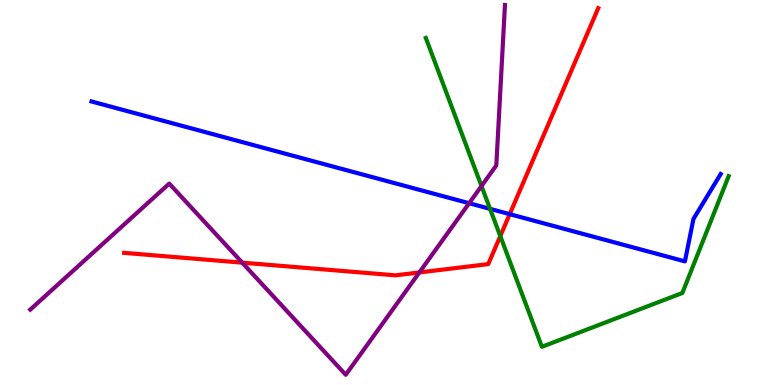[{'lines': ['blue', 'red'], 'intersections': [{'x': 6.58, 'y': 4.44}]}, {'lines': ['green', 'red'], 'intersections': [{'x': 6.46, 'y': 3.87}]}, {'lines': ['purple', 'red'], 'intersections': [{'x': 3.13, 'y': 3.18}, {'x': 5.41, 'y': 2.92}]}, {'lines': ['blue', 'green'], 'intersections': [{'x': 6.32, 'y': 4.58}]}, {'lines': ['blue', 'purple'], 'intersections': [{'x': 6.05, 'y': 4.72}]}, {'lines': ['green', 'purple'], 'intersections': [{'x': 6.21, 'y': 5.17}]}]